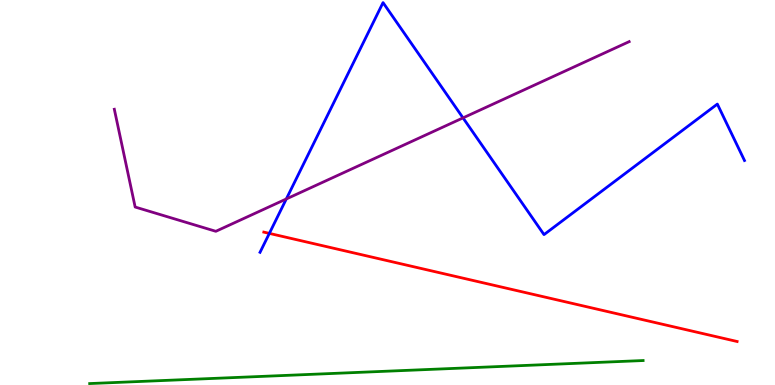[{'lines': ['blue', 'red'], 'intersections': [{'x': 3.48, 'y': 3.94}]}, {'lines': ['green', 'red'], 'intersections': []}, {'lines': ['purple', 'red'], 'intersections': []}, {'lines': ['blue', 'green'], 'intersections': []}, {'lines': ['blue', 'purple'], 'intersections': [{'x': 3.69, 'y': 4.83}, {'x': 5.97, 'y': 6.94}]}, {'lines': ['green', 'purple'], 'intersections': []}]